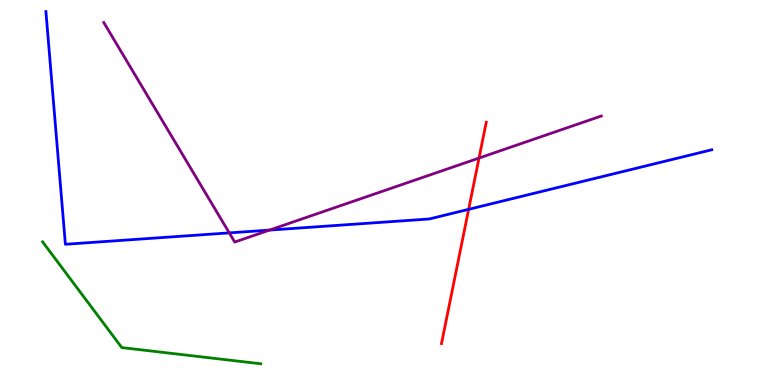[{'lines': ['blue', 'red'], 'intersections': [{'x': 6.05, 'y': 4.56}]}, {'lines': ['green', 'red'], 'intersections': []}, {'lines': ['purple', 'red'], 'intersections': [{'x': 6.18, 'y': 5.89}]}, {'lines': ['blue', 'green'], 'intersections': []}, {'lines': ['blue', 'purple'], 'intersections': [{'x': 2.96, 'y': 3.95}, {'x': 3.48, 'y': 4.02}]}, {'lines': ['green', 'purple'], 'intersections': []}]